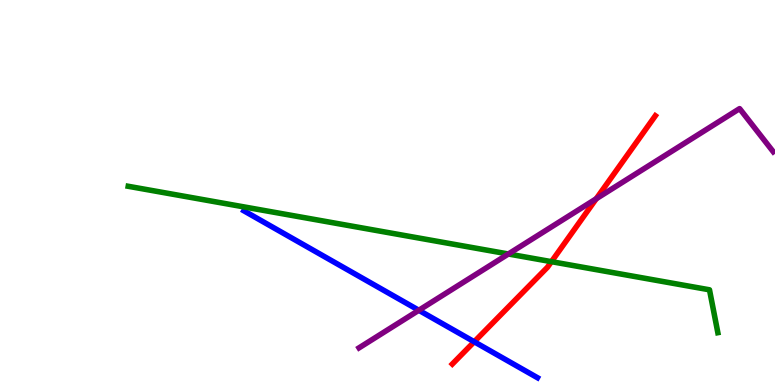[{'lines': ['blue', 'red'], 'intersections': [{'x': 6.12, 'y': 1.12}]}, {'lines': ['green', 'red'], 'intersections': [{'x': 7.12, 'y': 3.2}]}, {'lines': ['purple', 'red'], 'intersections': [{'x': 7.69, 'y': 4.84}]}, {'lines': ['blue', 'green'], 'intersections': []}, {'lines': ['blue', 'purple'], 'intersections': [{'x': 5.4, 'y': 1.94}]}, {'lines': ['green', 'purple'], 'intersections': [{'x': 6.56, 'y': 3.4}]}]